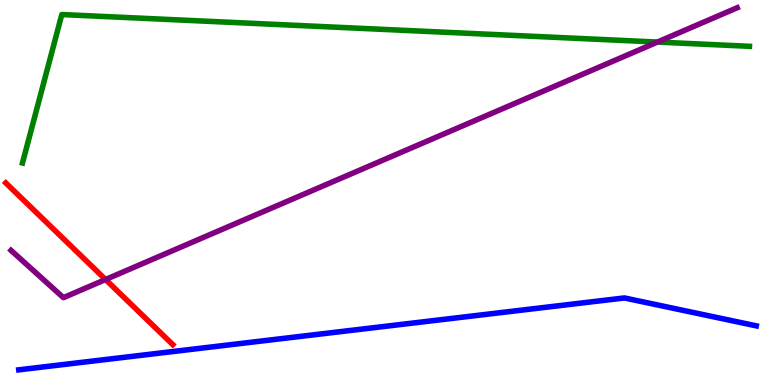[{'lines': ['blue', 'red'], 'intersections': []}, {'lines': ['green', 'red'], 'intersections': []}, {'lines': ['purple', 'red'], 'intersections': [{'x': 1.36, 'y': 2.74}]}, {'lines': ['blue', 'green'], 'intersections': []}, {'lines': ['blue', 'purple'], 'intersections': []}, {'lines': ['green', 'purple'], 'intersections': [{'x': 8.48, 'y': 8.91}]}]